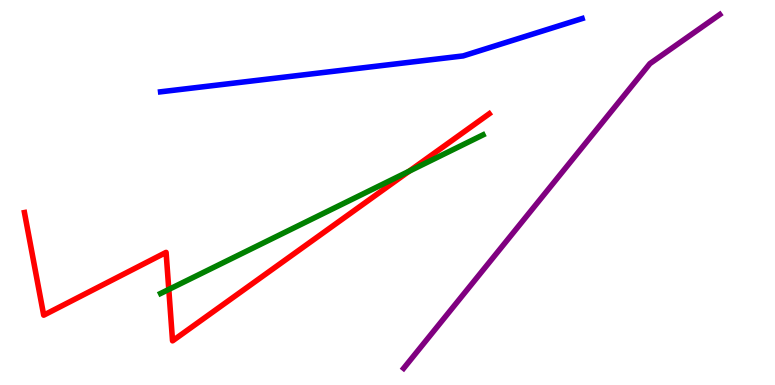[{'lines': ['blue', 'red'], 'intersections': []}, {'lines': ['green', 'red'], 'intersections': [{'x': 2.18, 'y': 2.48}, {'x': 5.28, 'y': 5.55}]}, {'lines': ['purple', 'red'], 'intersections': []}, {'lines': ['blue', 'green'], 'intersections': []}, {'lines': ['blue', 'purple'], 'intersections': []}, {'lines': ['green', 'purple'], 'intersections': []}]